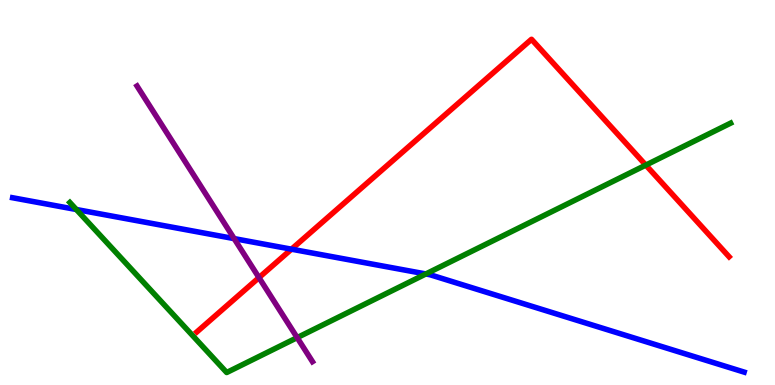[{'lines': ['blue', 'red'], 'intersections': [{'x': 3.76, 'y': 3.53}]}, {'lines': ['green', 'red'], 'intersections': [{'x': 8.33, 'y': 5.71}]}, {'lines': ['purple', 'red'], 'intersections': [{'x': 3.34, 'y': 2.79}]}, {'lines': ['blue', 'green'], 'intersections': [{'x': 0.985, 'y': 4.56}, {'x': 5.49, 'y': 2.88}]}, {'lines': ['blue', 'purple'], 'intersections': [{'x': 3.02, 'y': 3.8}]}, {'lines': ['green', 'purple'], 'intersections': [{'x': 3.83, 'y': 1.23}]}]